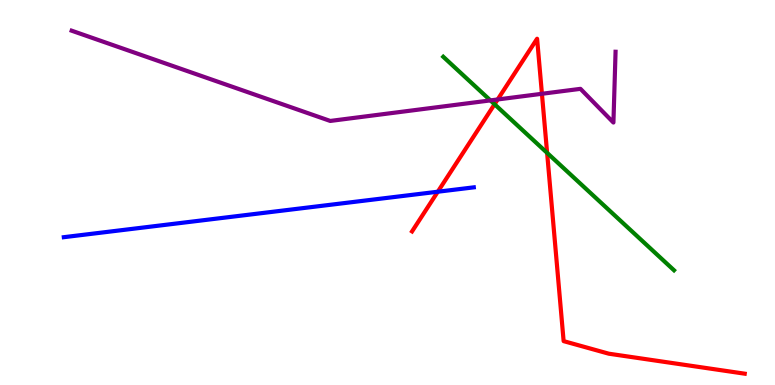[{'lines': ['blue', 'red'], 'intersections': [{'x': 5.65, 'y': 5.02}]}, {'lines': ['green', 'red'], 'intersections': [{'x': 6.38, 'y': 7.29}, {'x': 7.06, 'y': 6.03}]}, {'lines': ['purple', 'red'], 'intersections': [{'x': 6.42, 'y': 7.42}, {'x': 6.99, 'y': 7.56}]}, {'lines': ['blue', 'green'], 'intersections': []}, {'lines': ['blue', 'purple'], 'intersections': []}, {'lines': ['green', 'purple'], 'intersections': [{'x': 6.33, 'y': 7.39}]}]